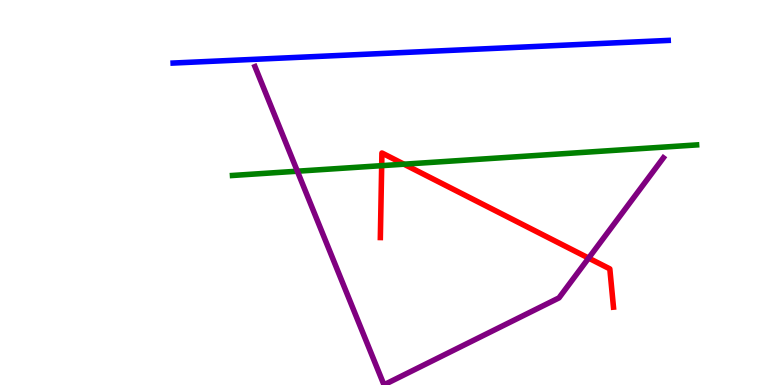[{'lines': ['blue', 'red'], 'intersections': []}, {'lines': ['green', 'red'], 'intersections': [{'x': 4.92, 'y': 5.7}, {'x': 5.21, 'y': 5.74}]}, {'lines': ['purple', 'red'], 'intersections': [{'x': 7.6, 'y': 3.3}]}, {'lines': ['blue', 'green'], 'intersections': []}, {'lines': ['blue', 'purple'], 'intersections': []}, {'lines': ['green', 'purple'], 'intersections': [{'x': 3.84, 'y': 5.55}]}]